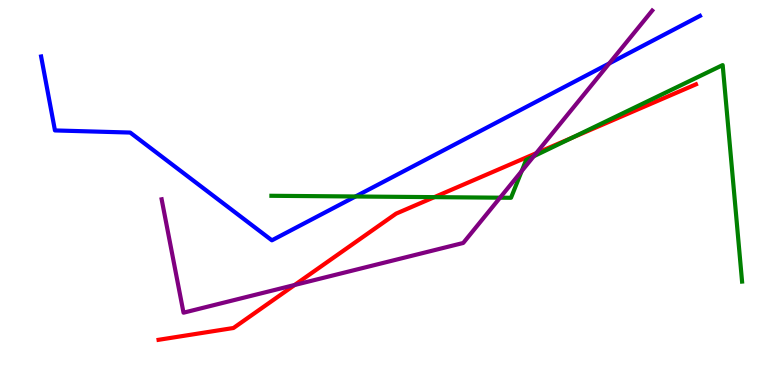[{'lines': ['blue', 'red'], 'intersections': []}, {'lines': ['green', 'red'], 'intersections': [{'x': 5.6, 'y': 4.88}, {'x': 7.38, 'y': 6.42}]}, {'lines': ['purple', 'red'], 'intersections': [{'x': 3.8, 'y': 2.6}, {'x': 6.92, 'y': 6.02}]}, {'lines': ['blue', 'green'], 'intersections': [{'x': 4.59, 'y': 4.9}]}, {'lines': ['blue', 'purple'], 'intersections': [{'x': 7.86, 'y': 8.35}]}, {'lines': ['green', 'purple'], 'intersections': [{'x': 6.45, 'y': 4.87}, {'x': 6.73, 'y': 5.56}, {'x': 6.89, 'y': 5.94}]}]